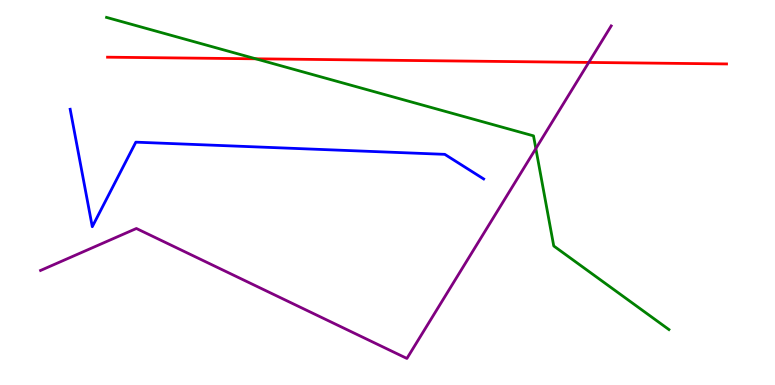[{'lines': ['blue', 'red'], 'intersections': []}, {'lines': ['green', 'red'], 'intersections': [{'x': 3.3, 'y': 8.47}]}, {'lines': ['purple', 'red'], 'intersections': [{'x': 7.6, 'y': 8.38}]}, {'lines': ['blue', 'green'], 'intersections': []}, {'lines': ['blue', 'purple'], 'intersections': []}, {'lines': ['green', 'purple'], 'intersections': [{'x': 6.91, 'y': 6.14}]}]